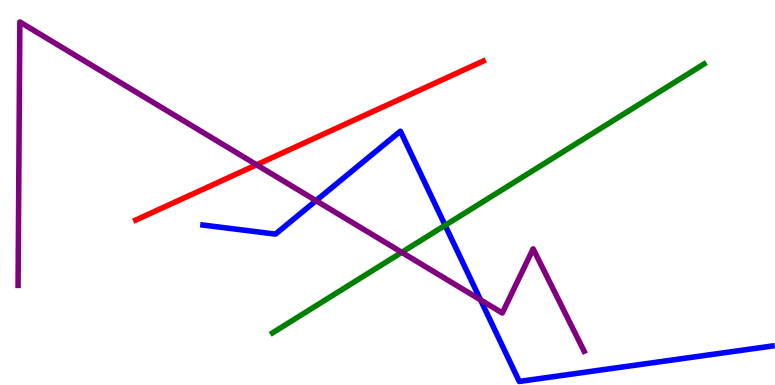[{'lines': ['blue', 'red'], 'intersections': []}, {'lines': ['green', 'red'], 'intersections': []}, {'lines': ['purple', 'red'], 'intersections': [{'x': 3.31, 'y': 5.72}]}, {'lines': ['blue', 'green'], 'intersections': [{'x': 5.74, 'y': 4.15}]}, {'lines': ['blue', 'purple'], 'intersections': [{'x': 4.08, 'y': 4.79}, {'x': 6.2, 'y': 2.21}]}, {'lines': ['green', 'purple'], 'intersections': [{'x': 5.18, 'y': 3.45}]}]